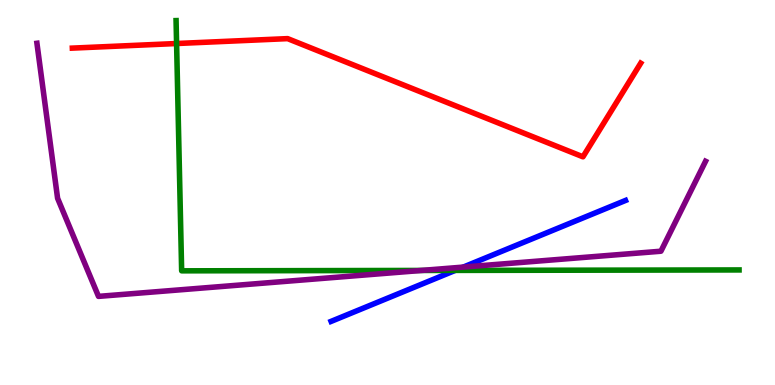[{'lines': ['blue', 'red'], 'intersections': []}, {'lines': ['green', 'red'], 'intersections': [{'x': 2.28, 'y': 8.87}]}, {'lines': ['purple', 'red'], 'intersections': []}, {'lines': ['blue', 'green'], 'intersections': [{'x': 5.87, 'y': 2.98}]}, {'lines': ['blue', 'purple'], 'intersections': [{'x': 5.98, 'y': 3.06}]}, {'lines': ['green', 'purple'], 'intersections': [{'x': 5.44, 'y': 2.98}]}]